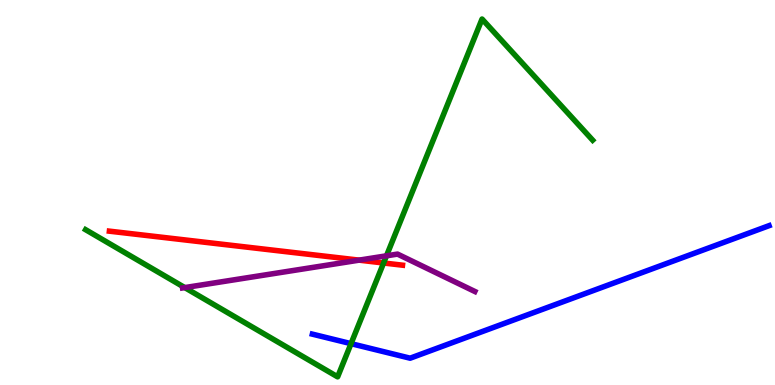[{'lines': ['blue', 'red'], 'intersections': []}, {'lines': ['green', 'red'], 'intersections': [{'x': 4.95, 'y': 3.17}]}, {'lines': ['purple', 'red'], 'intersections': [{'x': 4.63, 'y': 3.24}]}, {'lines': ['blue', 'green'], 'intersections': [{'x': 4.53, 'y': 1.07}]}, {'lines': ['blue', 'purple'], 'intersections': []}, {'lines': ['green', 'purple'], 'intersections': [{'x': 2.38, 'y': 2.53}, {'x': 4.99, 'y': 3.36}]}]